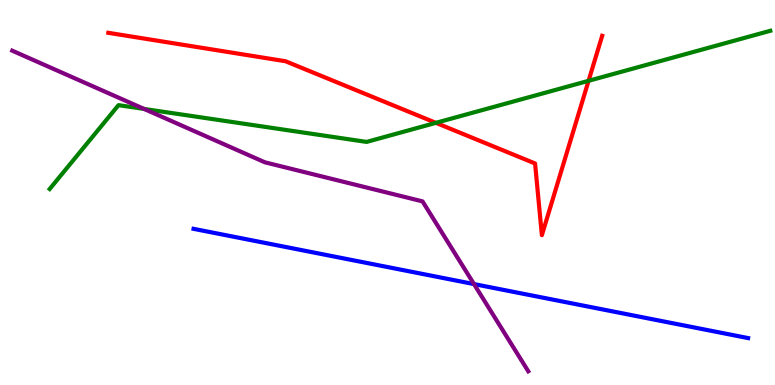[{'lines': ['blue', 'red'], 'intersections': []}, {'lines': ['green', 'red'], 'intersections': [{'x': 5.62, 'y': 6.81}, {'x': 7.59, 'y': 7.9}]}, {'lines': ['purple', 'red'], 'intersections': []}, {'lines': ['blue', 'green'], 'intersections': []}, {'lines': ['blue', 'purple'], 'intersections': [{'x': 6.12, 'y': 2.62}]}, {'lines': ['green', 'purple'], 'intersections': [{'x': 1.86, 'y': 7.17}]}]